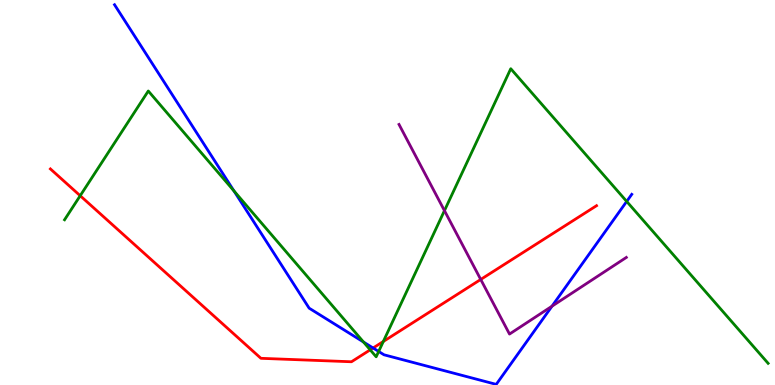[{'lines': ['blue', 'red'], 'intersections': [{'x': 4.81, 'y': 0.961}]}, {'lines': ['green', 'red'], 'intersections': [{'x': 1.03, 'y': 4.92}, {'x': 4.78, 'y': 0.913}, {'x': 4.95, 'y': 1.13}]}, {'lines': ['purple', 'red'], 'intersections': [{'x': 6.2, 'y': 2.74}]}, {'lines': ['blue', 'green'], 'intersections': [{'x': 3.02, 'y': 5.04}, {'x': 4.69, 'y': 1.12}, {'x': 4.89, 'y': 0.871}, {'x': 8.09, 'y': 4.77}]}, {'lines': ['blue', 'purple'], 'intersections': [{'x': 7.12, 'y': 2.05}]}, {'lines': ['green', 'purple'], 'intersections': [{'x': 5.73, 'y': 4.53}]}]